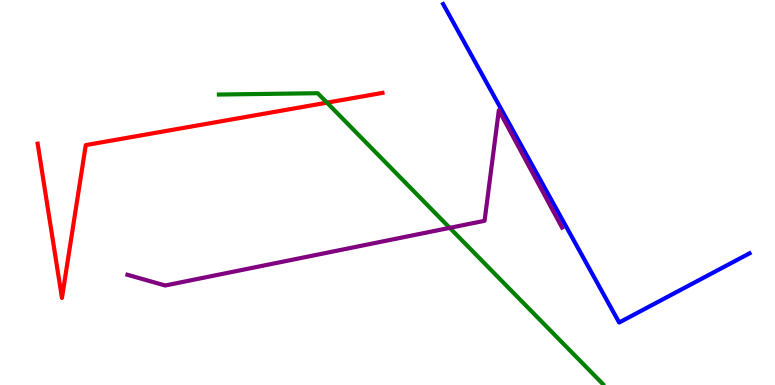[{'lines': ['blue', 'red'], 'intersections': []}, {'lines': ['green', 'red'], 'intersections': [{'x': 4.22, 'y': 7.33}]}, {'lines': ['purple', 'red'], 'intersections': []}, {'lines': ['blue', 'green'], 'intersections': []}, {'lines': ['blue', 'purple'], 'intersections': []}, {'lines': ['green', 'purple'], 'intersections': [{'x': 5.8, 'y': 4.08}]}]